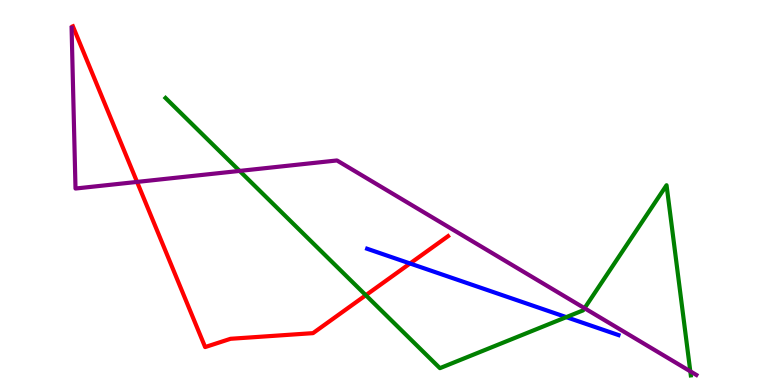[{'lines': ['blue', 'red'], 'intersections': [{'x': 5.29, 'y': 3.16}]}, {'lines': ['green', 'red'], 'intersections': [{'x': 4.72, 'y': 2.33}]}, {'lines': ['purple', 'red'], 'intersections': [{'x': 1.77, 'y': 5.27}]}, {'lines': ['blue', 'green'], 'intersections': [{'x': 7.31, 'y': 1.76}]}, {'lines': ['blue', 'purple'], 'intersections': []}, {'lines': ['green', 'purple'], 'intersections': [{'x': 3.09, 'y': 5.56}, {'x': 7.54, 'y': 1.99}, {'x': 8.91, 'y': 0.355}]}]